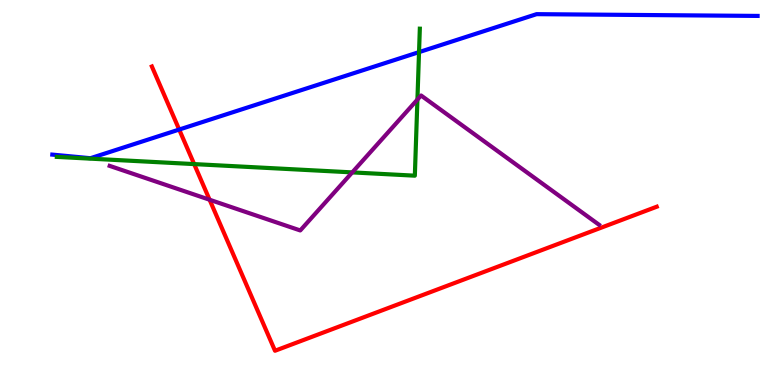[{'lines': ['blue', 'red'], 'intersections': [{'x': 2.31, 'y': 6.64}]}, {'lines': ['green', 'red'], 'intersections': [{'x': 2.51, 'y': 5.74}]}, {'lines': ['purple', 'red'], 'intersections': [{'x': 2.7, 'y': 4.81}]}, {'lines': ['blue', 'green'], 'intersections': [{'x': 5.41, 'y': 8.65}]}, {'lines': ['blue', 'purple'], 'intersections': []}, {'lines': ['green', 'purple'], 'intersections': [{'x': 4.55, 'y': 5.52}, {'x': 5.39, 'y': 7.41}]}]